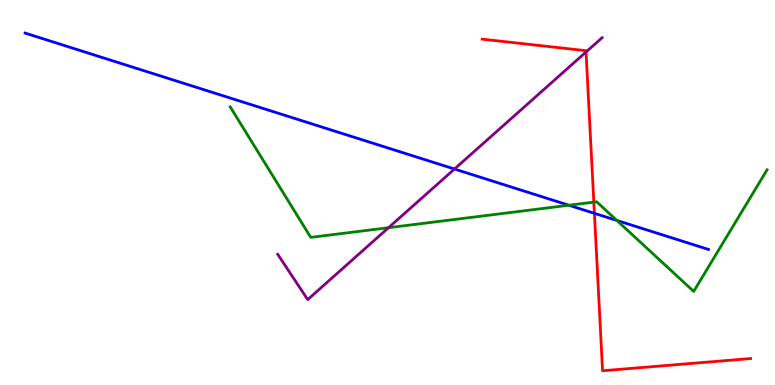[{'lines': ['blue', 'red'], 'intersections': [{'x': 7.67, 'y': 4.46}]}, {'lines': ['green', 'red'], 'intersections': [{'x': 7.66, 'y': 4.75}]}, {'lines': ['purple', 'red'], 'intersections': [{'x': 7.56, 'y': 8.65}]}, {'lines': ['blue', 'green'], 'intersections': [{'x': 7.34, 'y': 4.67}, {'x': 7.96, 'y': 4.27}]}, {'lines': ['blue', 'purple'], 'intersections': [{'x': 5.86, 'y': 5.61}]}, {'lines': ['green', 'purple'], 'intersections': [{'x': 5.01, 'y': 4.09}]}]